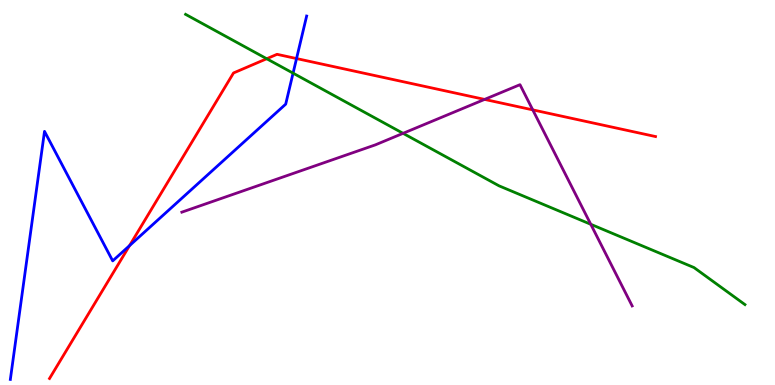[{'lines': ['blue', 'red'], 'intersections': [{'x': 1.67, 'y': 3.62}, {'x': 3.83, 'y': 8.48}]}, {'lines': ['green', 'red'], 'intersections': [{'x': 3.44, 'y': 8.47}]}, {'lines': ['purple', 'red'], 'intersections': [{'x': 6.25, 'y': 7.42}, {'x': 6.87, 'y': 7.15}]}, {'lines': ['blue', 'green'], 'intersections': [{'x': 3.78, 'y': 8.1}]}, {'lines': ['blue', 'purple'], 'intersections': []}, {'lines': ['green', 'purple'], 'intersections': [{'x': 5.2, 'y': 6.54}, {'x': 7.62, 'y': 4.17}]}]